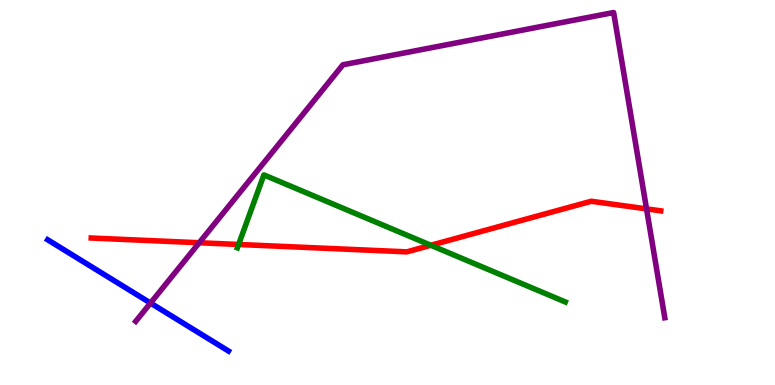[{'lines': ['blue', 'red'], 'intersections': []}, {'lines': ['green', 'red'], 'intersections': [{'x': 3.08, 'y': 3.65}, {'x': 5.56, 'y': 3.63}]}, {'lines': ['purple', 'red'], 'intersections': [{'x': 2.57, 'y': 3.69}, {'x': 8.34, 'y': 4.57}]}, {'lines': ['blue', 'green'], 'intersections': []}, {'lines': ['blue', 'purple'], 'intersections': [{'x': 1.94, 'y': 2.13}]}, {'lines': ['green', 'purple'], 'intersections': []}]